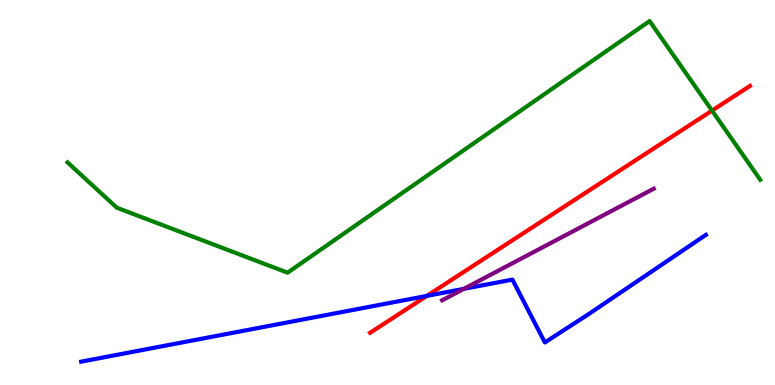[{'lines': ['blue', 'red'], 'intersections': [{'x': 5.51, 'y': 2.31}]}, {'lines': ['green', 'red'], 'intersections': [{'x': 9.19, 'y': 7.13}]}, {'lines': ['purple', 'red'], 'intersections': []}, {'lines': ['blue', 'green'], 'intersections': []}, {'lines': ['blue', 'purple'], 'intersections': [{'x': 5.99, 'y': 2.5}]}, {'lines': ['green', 'purple'], 'intersections': []}]